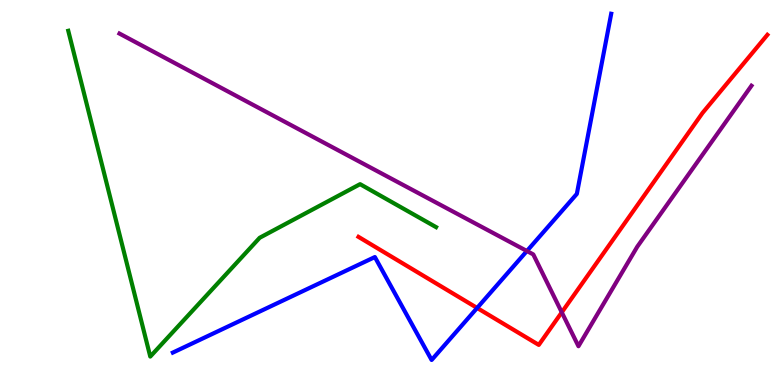[{'lines': ['blue', 'red'], 'intersections': [{'x': 6.16, 'y': 2.0}]}, {'lines': ['green', 'red'], 'intersections': []}, {'lines': ['purple', 'red'], 'intersections': [{'x': 7.25, 'y': 1.89}]}, {'lines': ['blue', 'green'], 'intersections': []}, {'lines': ['blue', 'purple'], 'intersections': [{'x': 6.8, 'y': 3.48}]}, {'lines': ['green', 'purple'], 'intersections': []}]